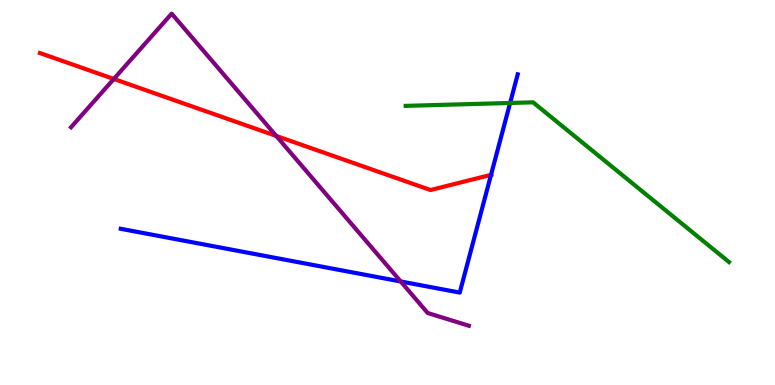[{'lines': ['blue', 'red'], 'intersections': [{'x': 6.34, 'y': 5.46}]}, {'lines': ['green', 'red'], 'intersections': []}, {'lines': ['purple', 'red'], 'intersections': [{'x': 1.47, 'y': 7.95}, {'x': 3.56, 'y': 6.47}]}, {'lines': ['blue', 'green'], 'intersections': [{'x': 6.58, 'y': 7.33}]}, {'lines': ['blue', 'purple'], 'intersections': [{'x': 5.17, 'y': 2.69}]}, {'lines': ['green', 'purple'], 'intersections': []}]